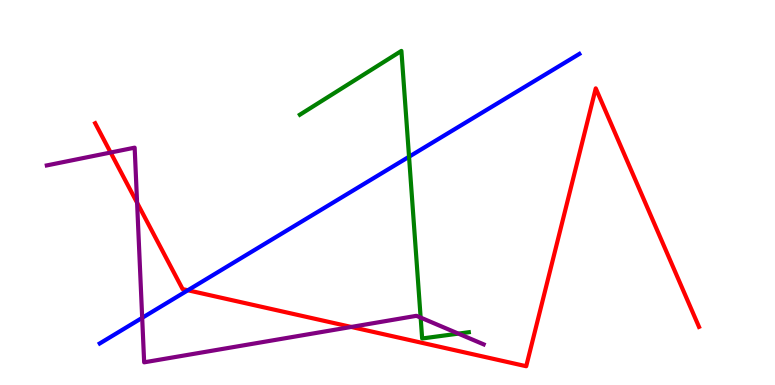[{'lines': ['blue', 'red'], 'intersections': [{'x': 2.42, 'y': 2.46}]}, {'lines': ['green', 'red'], 'intersections': []}, {'lines': ['purple', 'red'], 'intersections': [{'x': 1.43, 'y': 6.04}, {'x': 1.77, 'y': 4.73}, {'x': 4.53, 'y': 1.51}]}, {'lines': ['blue', 'green'], 'intersections': [{'x': 5.28, 'y': 5.93}]}, {'lines': ['blue', 'purple'], 'intersections': [{'x': 1.83, 'y': 1.74}]}, {'lines': ['green', 'purple'], 'intersections': [{'x': 5.43, 'y': 1.75}, {'x': 5.91, 'y': 1.33}]}]